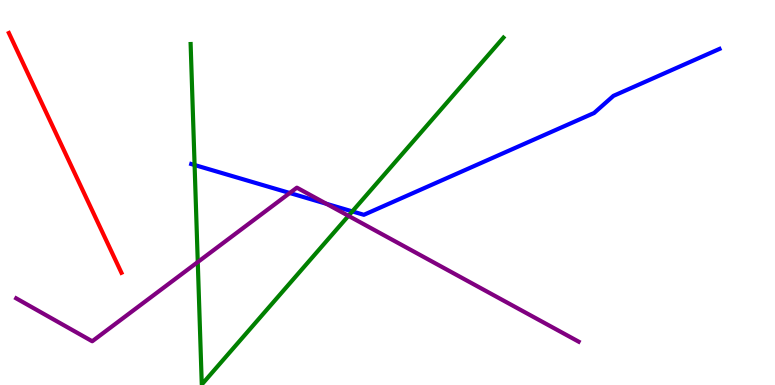[{'lines': ['blue', 'red'], 'intersections': []}, {'lines': ['green', 'red'], 'intersections': []}, {'lines': ['purple', 'red'], 'intersections': []}, {'lines': ['blue', 'green'], 'intersections': [{'x': 2.51, 'y': 5.71}, {'x': 4.55, 'y': 4.51}]}, {'lines': ['blue', 'purple'], 'intersections': [{'x': 3.74, 'y': 4.99}, {'x': 4.21, 'y': 4.71}]}, {'lines': ['green', 'purple'], 'intersections': [{'x': 2.55, 'y': 3.19}, {'x': 4.5, 'y': 4.39}]}]